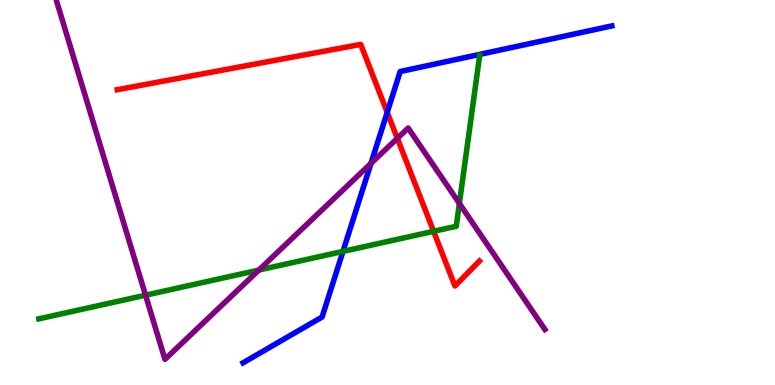[{'lines': ['blue', 'red'], 'intersections': [{'x': 5.0, 'y': 7.08}]}, {'lines': ['green', 'red'], 'intersections': [{'x': 5.59, 'y': 3.99}]}, {'lines': ['purple', 'red'], 'intersections': [{'x': 5.13, 'y': 6.41}]}, {'lines': ['blue', 'green'], 'intersections': [{'x': 4.43, 'y': 3.47}]}, {'lines': ['blue', 'purple'], 'intersections': [{'x': 4.79, 'y': 5.76}]}, {'lines': ['green', 'purple'], 'intersections': [{'x': 1.88, 'y': 2.33}, {'x': 3.34, 'y': 2.99}, {'x': 5.93, 'y': 4.72}]}]